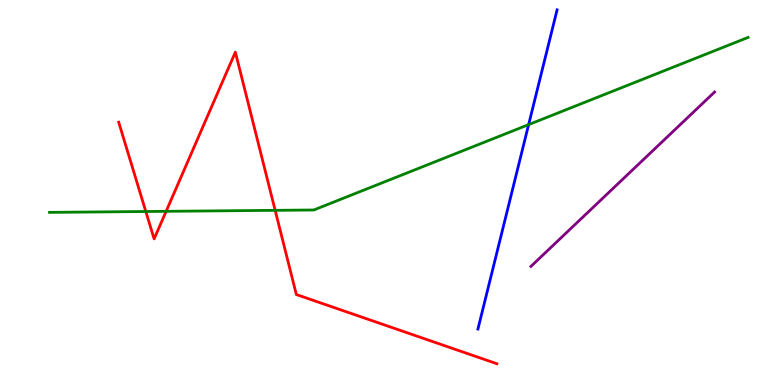[{'lines': ['blue', 'red'], 'intersections': []}, {'lines': ['green', 'red'], 'intersections': [{'x': 1.88, 'y': 4.51}, {'x': 2.14, 'y': 4.51}, {'x': 3.55, 'y': 4.54}]}, {'lines': ['purple', 'red'], 'intersections': []}, {'lines': ['blue', 'green'], 'intersections': [{'x': 6.82, 'y': 6.76}]}, {'lines': ['blue', 'purple'], 'intersections': []}, {'lines': ['green', 'purple'], 'intersections': []}]